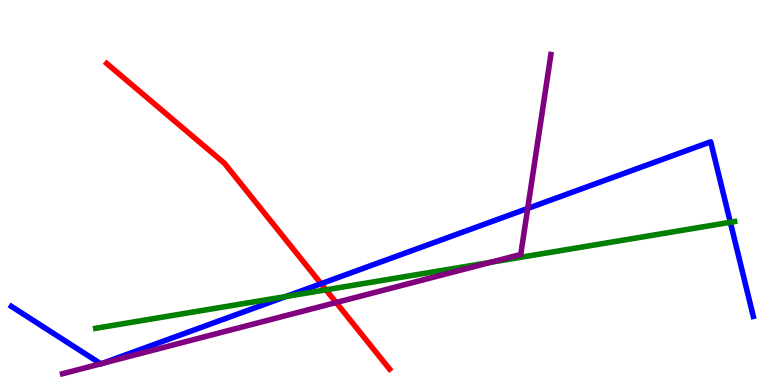[{'lines': ['blue', 'red'], 'intersections': [{'x': 4.14, 'y': 2.63}]}, {'lines': ['green', 'red'], 'intersections': [{'x': 4.21, 'y': 2.47}]}, {'lines': ['purple', 'red'], 'intersections': [{'x': 4.34, 'y': 2.14}]}, {'lines': ['blue', 'green'], 'intersections': [{'x': 3.69, 'y': 2.3}, {'x': 9.42, 'y': 4.23}]}, {'lines': ['blue', 'purple'], 'intersections': [{'x': 1.3, 'y': 0.551}, {'x': 1.32, 'y': 0.562}, {'x': 6.81, 'y': 4.59}]}, {'lines': ['green', 'purple'], 'intersections': [{'x': 6.33, 'y': 3.19}]}]